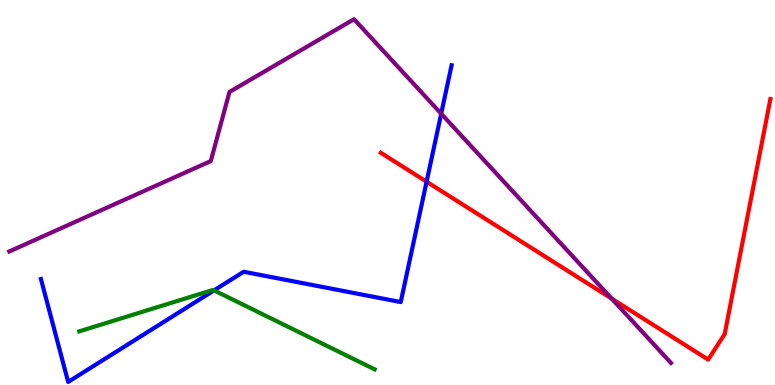[{'lines': ['blue', 'red'], 'intersections': [{'x': 5.5, 'y': 5.28}]}, {'lines': ['green', 'red'], 'intersections': []}, {'lines': ['purple', 'red'], 'intersections': [{'x': 7.89, 'y': 2.24}]}, {'lines': ['blue', 'green'], 'intersections': [{'x': 2.76, 'y': 2.46}]}, {'lines': ['blue', 'purple'], 'intersections': [{'x': 5.69, 'y': 7.05}]}, {'lines': ['green', 'purple'], 'intersections': []}]